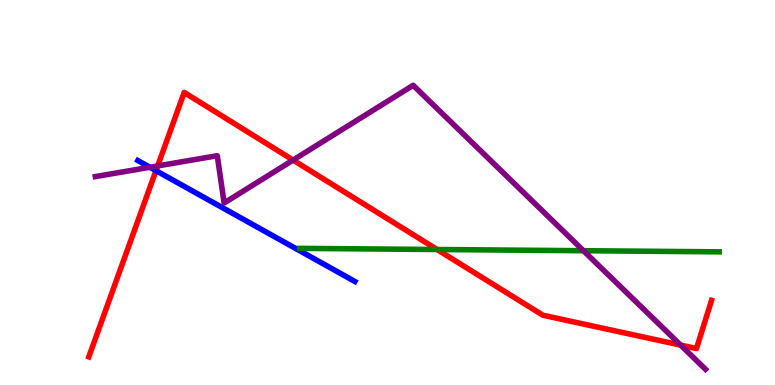[{'lines': ['blue', 'red'], 'intersections': [{'x': 2.01, 'y': 5.57}]}, {'lines': ['green', 'red'], 'intersections': [{'x': 5.64, 'y': 3.52}]}, {'lines': ['purple', 'red'], 'intersections': [{'x': 2.03, 'y': 5.69}, {'x': 3.78, 'y': 5.84}, {'x': 8.78, 'y': 1.04}]}, {'lines': ['blue', 'green'], 'intersections': []}, {'lines': ['blue', 'purple'], 'intersections': [{'x': 1.93, 'y': 5.66}]}, {'lines': ['green', 'purple'], 'intersections': [{'x': 7.53, 'y': 3.49}]}]